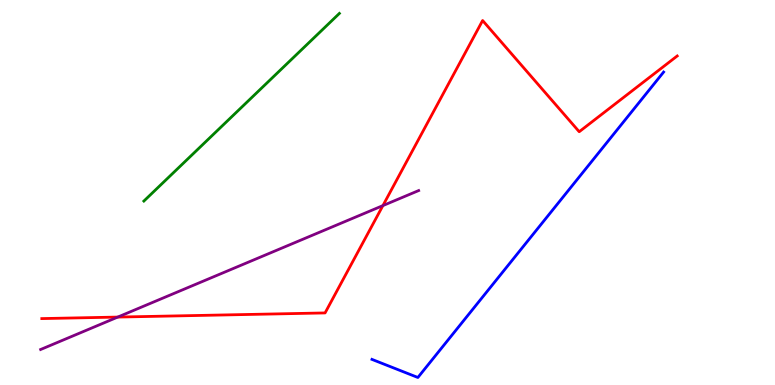[{'lines': ['blue', 'red'], 'intersections': []}, {'lines': ['green', 'red'], 'intersections': []}, {'lines': ['purple', 'red'], 'intersections': [{'x': 1.52, 'y': 1.76}, {'x': 4.94, 'y': 4.66}]}, {'lines': ['blue', 'green'], 'intersections': []}, {'lines': ['blue', 'purple'], 'intersections': []}, {'lines': ['green', 'purple'], 'intersections': []}]